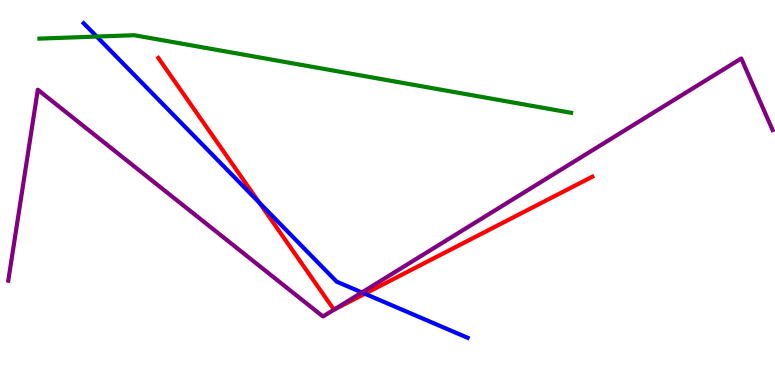[{'lines': ['blue', 'red'], 'intersections': [{'x': 3.35, 'y': 4.74}, {'x': 4.71, 'y': 2.37}]}, {'lines': ['green', 'red'], 'intersections': []}, {'lines': ['purple', 'red'], 'intersections': [{'x': 4.31, 'y': 1.96}]}, {'lines': ['blue', 'green'], 'intersections': [{'x': 1.25, 'y': 9.05}]}, {'lines': ['blue', 'purple'], 'intersections': [{'x': 4.67, 'y': 2.4}]}, {'lines': ['green', 'purple'], 'intersections': []}]